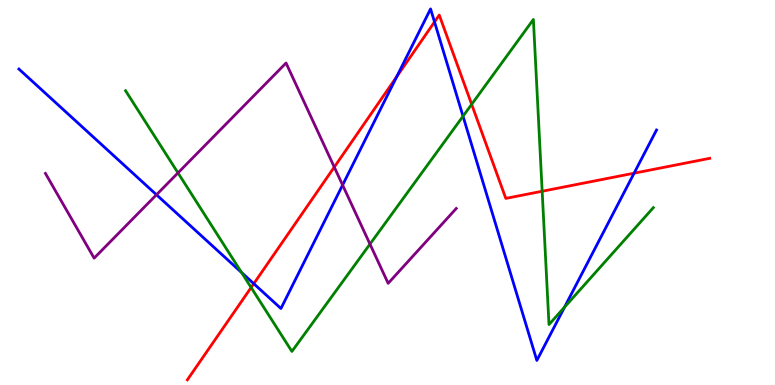[{'lines': ['blue', 'red'], 'intersections': [{'x': 3.27, 'y': 2.63}, {'x': 5.12, 'y': 8.01}, {'x': 5.61, 'y': 9.43}, {'x': 8.18, 'y': 5.5}]}, {'lines': ['green', 'red'], 'intersections': [{'x': 3.24, 'y': 2.53}, {'x': 6.09, 'y': 7.29}, {'x': 7.0, 'y': 5.03}]}, {'lines': ['purple', 'red'], 'intersections': [{'x': 4.31, 'y': 5.66}]}, {'lines': ['blue', 'green'], 'intersections': [{'x': 3.12, 'y': 2.92}, {'x': 5.97, 'y': 6.98}, {'x': 7.28, 'y': 2.02}]}, {'lines': ['blue', 'purple'], 'intersections': [{'x': 2.02, 'y': 4.94}, {'x': 4.42, 'y': 5.19}]}, {'lines': ['green', 'purple'], 'intersections': [{'x': 2.3, 'y': 5.51}, {'x': 4.77, 'y': 3.66}]}]